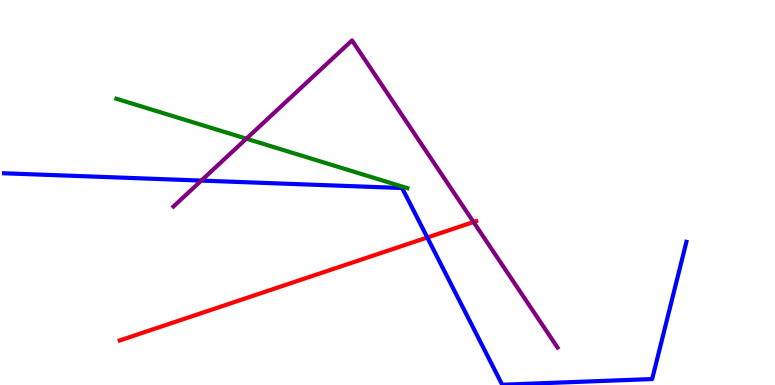[{'lines': ['blue', 'red'], 'intersections': [{'x': 5.51, 'y': 3.83}]}, {'lines': ['green', 'red'], 'intersections': []}, {'lines': ['purple', 'red'], 'intersections': [{'x': 6.11, 'y': 4.23}]}, {'lines': ['blue', 'green'], 'intersections': []}, {'lines': ['blue', 'purple'], 'intersections': [{'x': 2.6, 'y': 5.31}]}, {'lines': ['green', 'purple'], 'intersections': [{'x': 3.18, 'y': 6.4}]}]